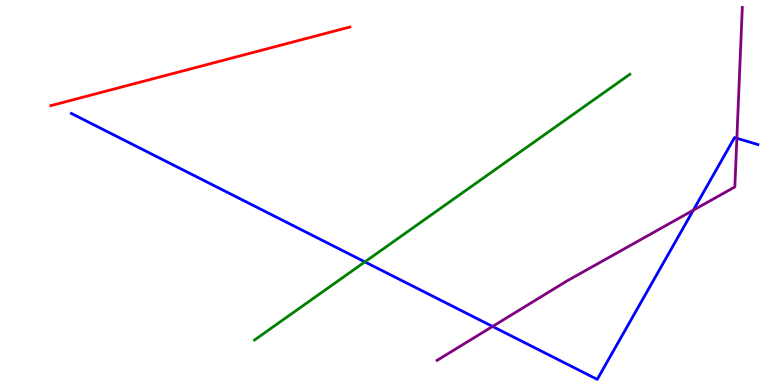[{'lines': ['blue', 'red'], 'intersections': []}, {'lines': ['green', 'red'], 'intersections': []}, {'lines': ['purple', 'red'], 'intersections': []}, {'lines': ['blue', 'green'], 'intersections': [{'x': 4.71, 'y': 3.2}]}, {'lines': ['blue', 'purple'], 'intersections': [{'x': 6.36, 'y': 1.52}, {'x': 8.95, 'y': 4.54}, {'x': 9.51, 'y': 6.41}]}, {'lines': ['green', 'purple'], 'intersections': []}]